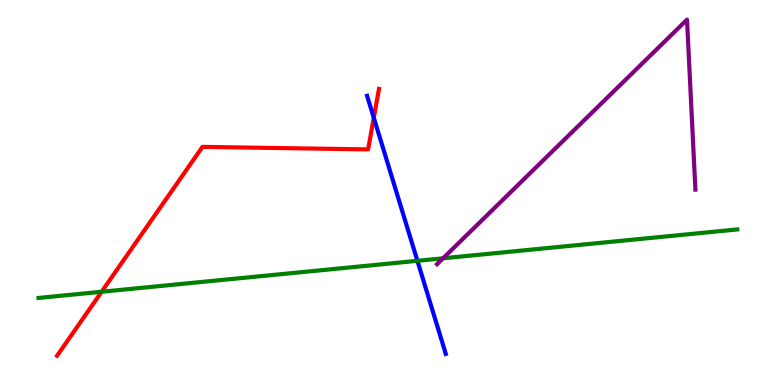[{'lines': ['blue', 'red'], 'intersections': [{'x': 4.82, 'y': 6.94}]}, {'lines': ['green', 'red'], 'intersections': [{'x': 1.31, 'y': 2.42}]}, {'lines': ['purple', 'red'], 'intersections': []}, {'lines': ['blue', 'green'], 'intersections': [{'x': 5.39, 'y': 3.23}]}, {'lines': ['blue', 'purple'], 'intersections': []}, {'lines': ['green', 'purple'], 'intersections': [{'x': 5.72, 'y': 3.29}]}]